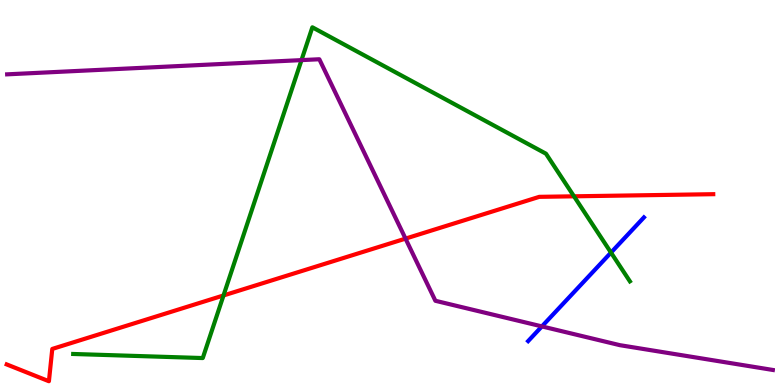[{'lines': ['blue', 'red'], 'intersections': []}, {'lines': ['green', 'red'], 'intersections': [{'x': 2.88, 'y': 2.33}, {'x': 7.41, 'y': 4.9}]}, {'lines': ['purple', 'red'], 'intersections': [{'x': 5.23, 'y': 3.8}]}, {'lines': ['blue', 'green'], 'intersections': [{'x': 7.88, 'y': 3.44}]}, {'lines': ['blue', 'purple'], 'intersections': [{'x': 6.99, 'y': 1.52}]}, {'lines': ['green', 'purple'], 'intersections': [{'x': 3.89, 'y': 8.44}]}]